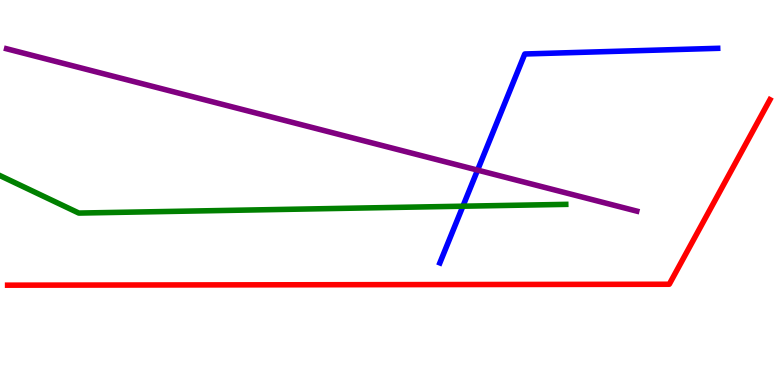[{'lines': ['blue', 'red'], 'intersections': []}, {'lines': ['green', 'red'], 'intersections': []}, {'lines': ['purple', 'red'], 'intersections': []}, {'lines': ['blue', 'green'], 'intersections': [{'x': 5.97, 'y': 4.64}]}, {'lines': ['blue', 'purple'], 'intersections': [{'x': 6.16, 'y': 5.58}]}, {'lines': ['green', 'purple'], 'intersections': []}]